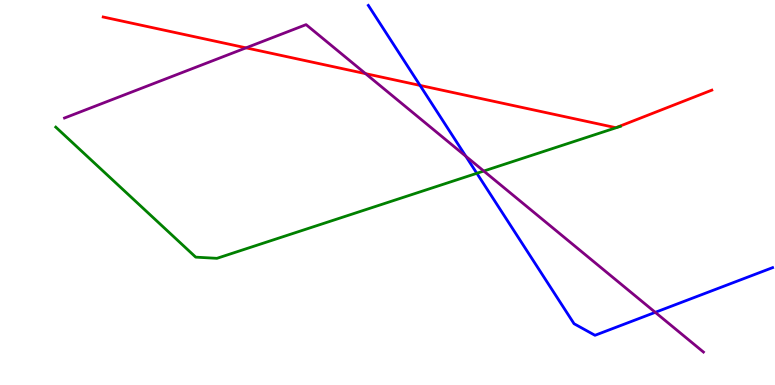[{'lines': ['blue', 'red'], 'intersections': [{'x': 5.42, 'y': 7.78}]}, {'lines': ['green', 'red'], 'intersections': []}, {'lines': ['purple', 'red'], 'intersections': [{'x': 3.17, 'y': 8.76}, {'x': 4.72, 'y': 8.09}]}, {'lines': ['blue', 'green'], 'intersections': [{'x': 6.15, 'y': 5.5}]}, {'lines': ['blue', 'purple'], 'intersections': [{'x': 6.01, 'y': 5.94}, {'x': 8.46, 'y': 1.89}]}, {'lines': ['green', 'purple'], 'intersections': [{'x': 6.24, 'y': 5.56}]}]